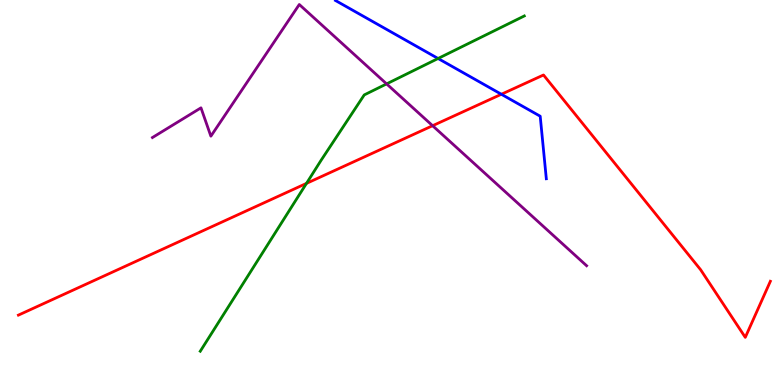[{'lines': ['blue', 'red'], 'intersections': [{'x': 6.47, 'y': 7.55}]}, {'lines': ['green', 'red'], 'intersections': [{'x': 3.95, 'y': 5.24}]}, {'lines': ['purple', 'red'], 'intersections': [{'x': 5.58, 'y': 6.73}]}, {'lines': ['blue', 'green'], 'intersections': [{'x': 5.65, 'y': 8.48}]}, {'lines': ['blue', 'purple'], 'intersections': []}, {'lines': ['green', 'purple'], 'intersections': [{'x': 4.99, 'y': 7.82}]}]